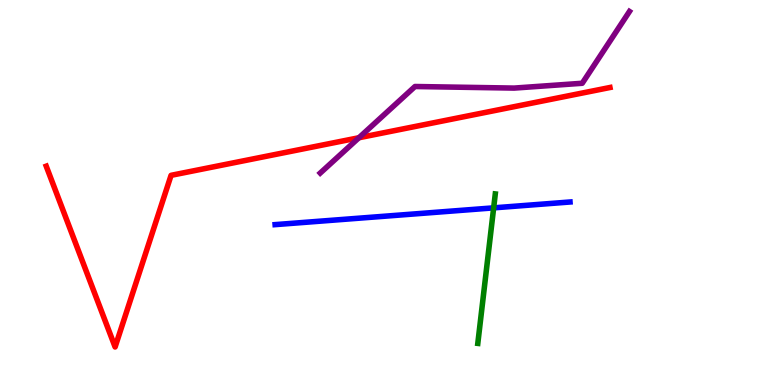[{'lines': ['blue', 'red'], 'intersections': []}, {'lines': ['green', 'red'], 'intersections': []}, {'lines': ['purple', 'red'], 'intersections': [{'x': 4.63, 'y': 6.42}]}, {'lines': ['blue', 'green'], 'intersections': [{'x': 6.37, 'y': 4.6}]}, {'lines': ['blue', 'purple'], 'intersections': []}, {'lines': ['green', 'purple'], 'intersections': []}]